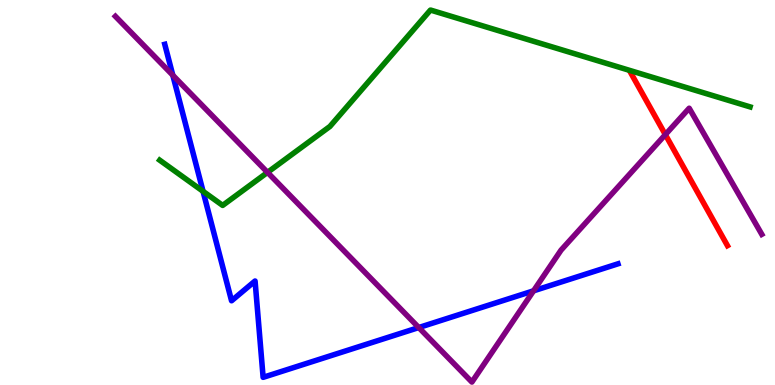[{'lines': ['blue', 'red'], 'intersections': []}, {'lines': ['green', 'red'], 'intersections': []}, {'lines': ['purple', 'red'], 'intersections': [{'x': 8.59, 'y': 6.5}]}, {'lines': ['blue', 'green'], 'intersections': [{'x': 2.62, 'y': 5.03}]}, {'lines': ['blue', 'purple'], 'intersections': [{'x': 2.23, 'y': 8.05}, {'x': 5.4, 'y': 1.49}, {'x': 6.88, 'y': 2.45}]}, {'lines': ['green', 'purple'], 'intersections': [{'x': 3.45, 'y': 5.52}]}]